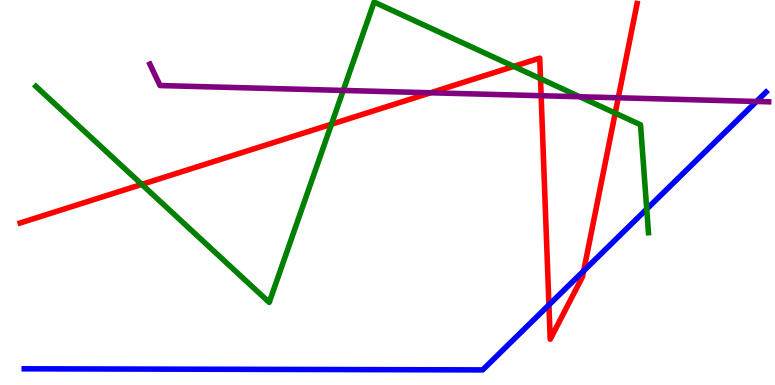[{'lines': ['blue', 'red'], 'intersections': [{'x': 7.08, 'y': 2.08}, {'x': 7.53, 'y': 2.96}]}, {'lines': ['green', 'red'], 'intersections': [{'x': 1.83, 'y': 5.21}, {'x': 4.28, 'y': 6.77}, {'x': 6.63, 'y': 8.28}, {'x': 6.97, 'y': 7.96}, {'x': 7.94, 'y': 7.06}]}, {'lines': ['purple', 'red'], 'intersections': [{'x': 5.56, 'y': 7.59}, {'x': 6.98, 'y': 7.51}, {'x': 7.98, 'y': 7.46}]}, {'lines': ['blue', 'green'], 'intersections': [{'x': 8.34, 'y': 4.57}]}, {'lines': ['blue', 'purple'], 'intersections': [{'x': 9.76, 'y': 7.36}]}, {'lines': ['green', 'purple'], 'intersections': [{'x': 4.43, 'y': 7.65}, {'x': 7.48, 'y': 7.49}]}]